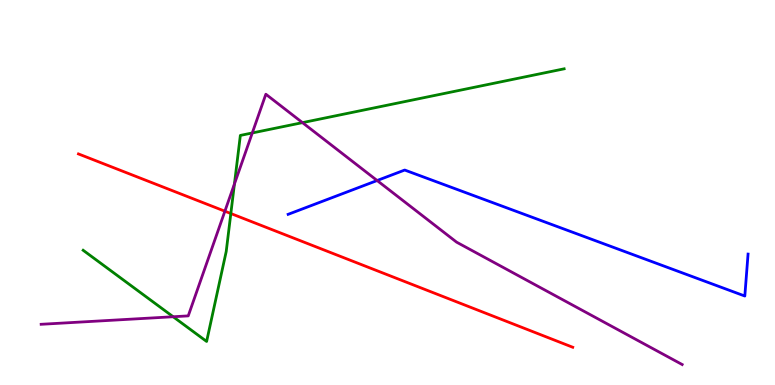[{'lines': ['blue', 'red'], 'intersections': []}, {'lines': ['green', 'red'], 'intersections': [{'x': 2.98, 'y': 4.45}]}, {'lines': ['purple', 'red'], 'intersections': [{'x': 2.9, 'y': 4.51}]}, {'lines': ['blue', 'green'], 'intersections': []}, {'lines': ['blue', 'purple'], 'intersections': [{'x': 4.87, 'y': 5.31}]}, {'lines': ['green', 'purple'], 'intersections': [{'x': 2.23, 'y': 1.77}, {'x': 3.02, 'y': 5.22}, {'x': 3.26, 'y': 6.55}, {'x': 3.9, 'y': 6.81}]}]